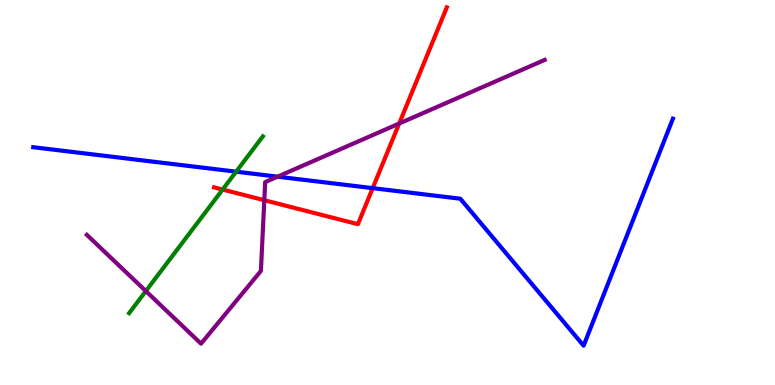[{'lines': ['blue', 'red'], 'intersections': [{'x': 4.81, 'y': 5.11}]}, {'lines': ['green', 'red'], 'intersections': [{'x': 2.87, 'y': 5.08}]}, {'lines': ['purple', 'red'], 'intersections': [{'x': 3.41, 'y': 4.8}, {'x': 5.15, 'y': 6.79}]}, {'lines': ['blue', 'green'], 'intersections': [{'x': 3.05, 'y': 5.54}]}, {'lines': ['blue', 'purple'], 'intersections': [{'x': 3.58, 'y': 5.41}]}, {'lines': ['green', 'purple'], 'intersections': [{'x': 1.88, 'y': 2.44}]}]